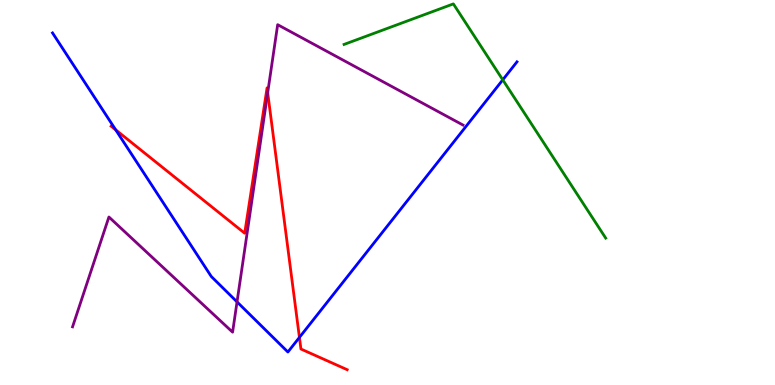[{'lines': ['blue', 'red'], 'intersections': [{'x': 1.49, 'y': 6.63}, {'x': 3.86, 'y': 1.24}]}, {'lines': ['green', 'red'], 'intersections': []}, {'lines': ['purple', 'red'], 'intersections': [{'x': 3.45, 'y': 7.59}]}, {'lines': ['blue', 'green'], 'intersections': [{'x': 6.49, 'y': 7.93}]}, {'lines': ['blue', 'purple'], 'intersections': [{'x': 3.06, 'y': 2.16}]}, {'lines': ['green', 'purple'], 'intersections': []}]